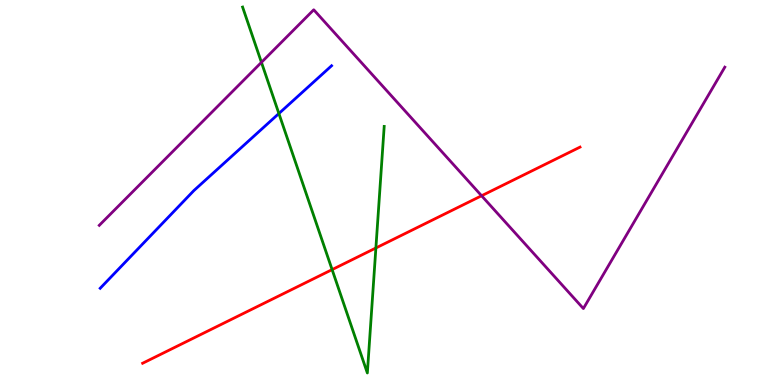[{'lines': ['blue', 'red'], 'intersections': []}, {'lines': ['green', 'red'], 'intersections': [{'x': 4.29, 'y': 3.0}, {'x': 4.85, 'y': 3.56}]}, {'lines': ['purple', 'red'], 'intersections': [{'x': 6.21, 'y': 4.92}]}, {'lines': ['blue', 'green'], 'intersections': [{'x': 3.6, 'y': 7.05}]}, {'lines': ['blue', 'purple'], 'intersections': []}, {'lines': ['green', 'purple'], 'intersections': [{'x': 3.37, 'y': 8.38}]}]